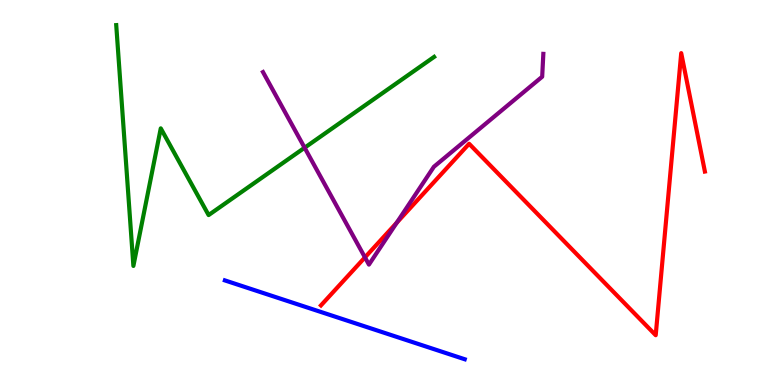[{'lines': ['blue', 'red'], 'intersections': []}, {'lines': ['green', 'red'], 'intersections': []}, {'lines': ['purple', 'red'], 'intersections': [{'x': 4.71, 'y': 3.31}, {'x': 5.12, 'y': 4.21}]}, {'lines': ['blue', 'green'], 'intersections': []}, {'lines': ['blue', 'purple'], 'intersections': []}, {'lines': ['green', 'purple'], 'intersections': [{'x': 3.93, 'y': 6.16}]}]